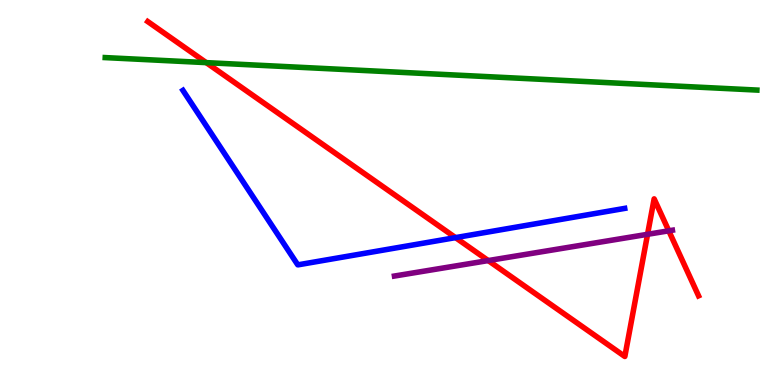[{'lines': ['blue', 'red'], 'intersections': [{'x': 5.88, 'y': 3.83}]}, {'lines': ['green', 'red'], 'intersections': [{'x': 2.66, 'y': 8.37}]}, {'lines': ['purple', 'red'], 'intersections': [{'x': 6.3, 'y': 3.23}, {'x': 8.36, 'y': 3.91}, {'x': 8.63, 'y': 4.0}]}, {'lines': ['blue', 'green'], 'intersections': []}, {'lines': ['blue', 'purple'], 'intersections': []}, {'lines': ['green', 'purple'], 'intersections': []}]